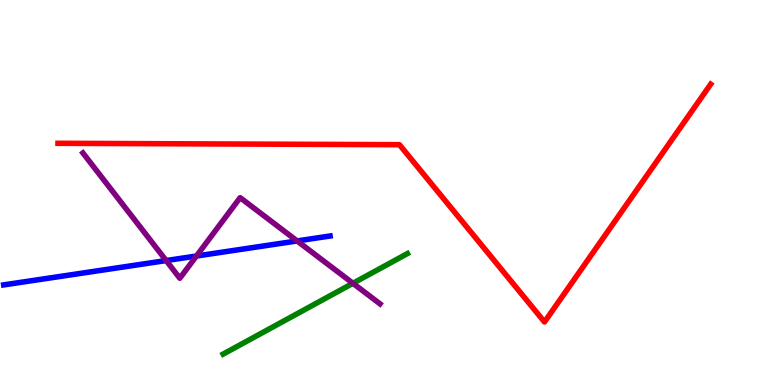[{'lines': ['blue', 'red'], 'intersections': []}, {'lines': ['green', 'red'], 'intersections': []}, {'lines': ['purple', 'red'], 'intersections': []}, {'lines': ['blue', 'green'], 'intersections': []}, {'lines': ['blue', 'purple'], 'intersections': [{'x': 2.14, 'y': 3.23}, {'x': 2.53, 'y': 3.35}, {'x': 3.83, 'y': 3.74}]}, {'lines': ['green', 'purple'], 'intersections': [{'x': 4.55, 'y': 2.64}]}]